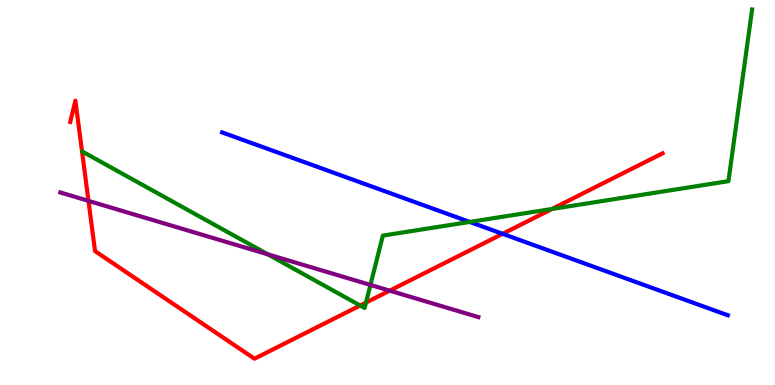[{'lines': ['blue', 'red'], 'intersections': [{'x': 6.49, 'y': 3.93}]}, {'lines': ['green', 'red'], 'intersections': [{'x': 4.65, 'y': 2.06}, {'x': 4.72, 'y': 2.14}, {'x': 7.12, 'y': 4.57}]}, {'lines': ['purple', 'red'], 'intersections': [{'x': 1.14, 'y': 4.78}, {'x': 5.03, 'y': 2.45}]}, {'lines': ['blue', 'green'], 'intersections': [{'x': 6.06, 'y': 4.24}]}, {'lines': ['blue', 'purple'], 'intersections': []}, {'lines': ['green', 'purple'], 'intersections': [{'x': 3.46, 'y': 3.39}, {'x': 4.78, 'y': 2.6}]}]